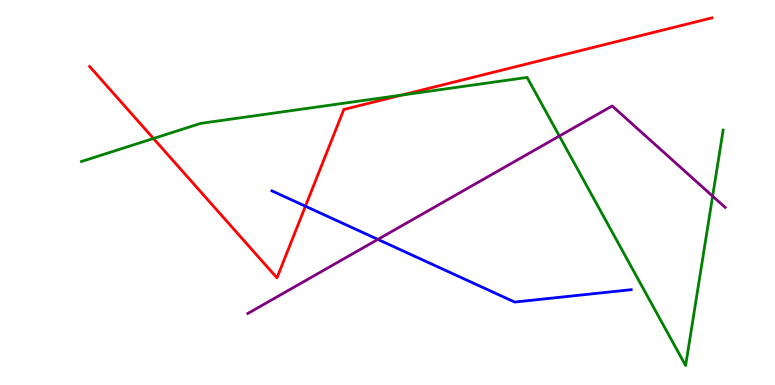[{'lines': ['blue', 'red'], 'intersections': [{'x': 3.94, 'y': 4.64}]}, {'lines': ['green', 'red'], 'intersections': [{'x': 1.98, 'y': 6.4}, {'x': 5.18, 'y': 7.53}]}, {'lines': ['purple', 'red'], 'intersections': []}, {'lines': ['blue', 'green'], 'intersections': []}, {'lines': ['blue', 'purple'], 'intersections': [{'x': 4.88, 'y': 3.78}]}, {'lines': ['green', 'purple'], 'intersections': [{'x': 7.22, 'y': 6.47}, {'x': 9.2, 'y': 4.9}]}]